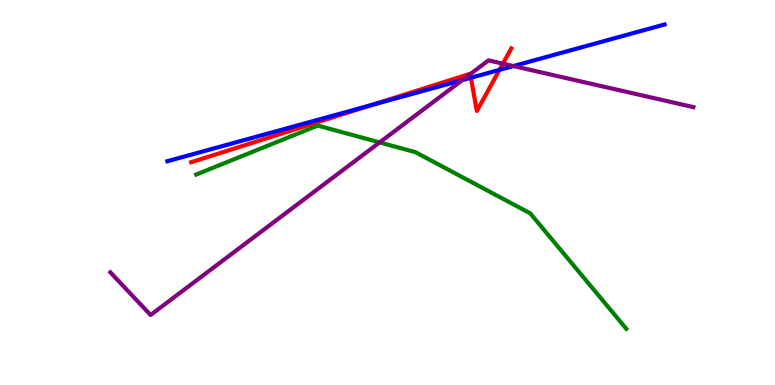[{'lines': ['blue', 'red'], 'intersections': [{'x': 4.79, 'y': 7.27}, {'x': 6.08, 'y': 7.98}, {'x': 6.45, 'y': 8.19}]}, {'lines': ['green', 'red'], 'intersections': []}, {'lines': ['purple', 'red'], 'intersections': [{'x': 6.07, 'y': 8.07}, {'x': 6.49, 'y': 8.35}]}, {'lines': ['blue', 'green'], 'intersections': []}, {'lines': ['blue', 'purple'], 'intersections': [{'x': 5.97, 'y': 7.92}, {'x': 6.62, 'y': 8.28}]}, {'lines': ['green', 'purple'], 'intersections': [{'x': 4.9, 'y': 6.3}]}]